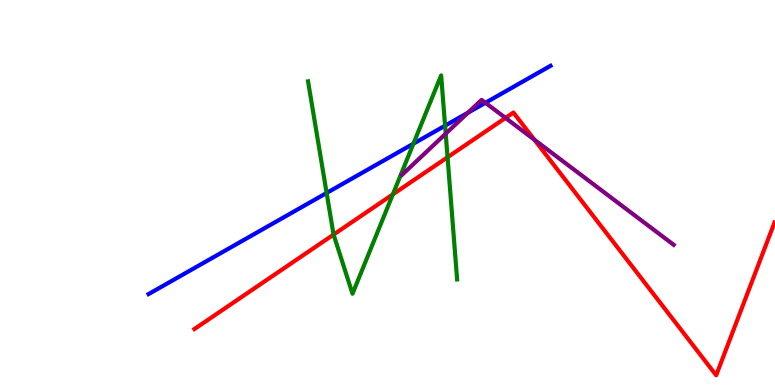[{'lines': ['blue', 'red'], 'intersections': []}, {'lines': ['green', 'red'], 'intersections': [{'x': 4.3, 'y': 3.91}, {'x': 5.07, 'y': 4.95}, {'x': 5.77, 'y': 5.92}]}, {'lines': ['purple', 'red'], 'intersections': [{'x': 6.52, 'y': 6.94}, {'x': 6.9, 'y': 6.37}]}, {'lines': ['blue', 'green'], 'intersections': [{'x': 4.21, 'y': 4.99}, {'x': 5.33, 'y': 6.27}, {'x': 5.74, 'y': 6.74}]}, {'lines': ['blue', 'purple'], 'intersections': [{'x': 6.04, 'y': 7.07}, {'x': 6.26, 'y': 7.33}]}, {'lines': ['green', 'purple'], 'intersections': [{'x': 5.75, 'y': 6.53}]}]